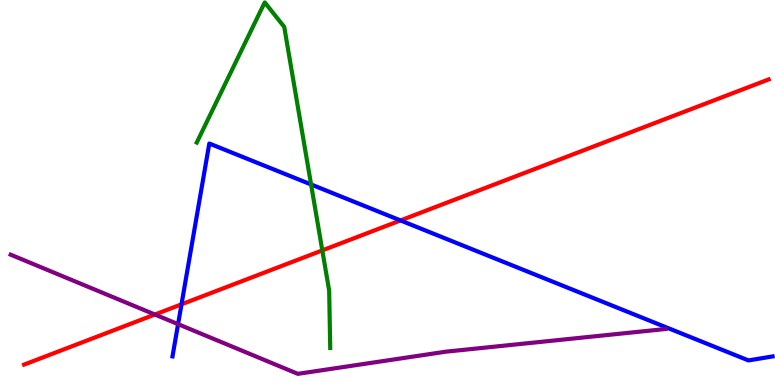[{'lines': ['blue', 'red'], 'intersections': [{'x': 2.34, 'y': 2.1}, {'x': 5.17, 'y': 4.27}]}, {'lines': ['green', 'red'], 'intersections': [{'x': 4.16, 'y': 3.5}]}, {'lines': ['purple', 'red'], 'intersections': [{'x': 2.0, 'y': 1.83}]}, {'lines': ['blue', 'green'], 'intersections': [{'x': 4.01, 'y': 5.21}]}, {'lines': ['blue', 'purple'], 'intersections': [{'x': 2.3, 'y': 1.58}]}, {'lines': ['green', 'purple'], 'intersections': []}]